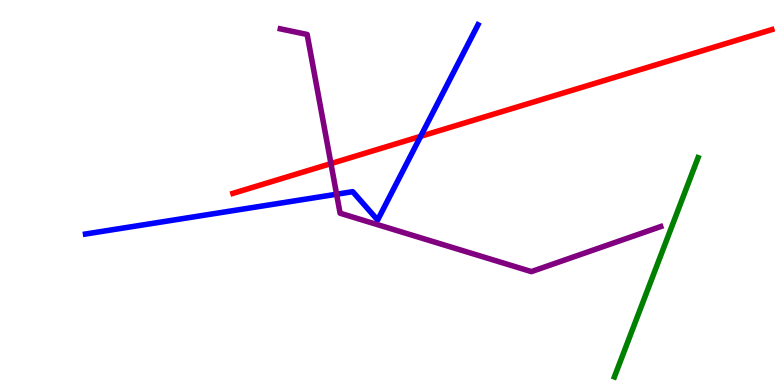[{'lines': ['blue', 'red'], 'intersections': [{'x': 5.43, 'y': 6.46}]}, {'lines': ['green', 'red'], 'intersections': []}, {'lines': ['purple', 'red'], 'intersections': [{'x': 4.27, 'y': 5.75}]}, {'lines': ['blue', 'green'], 'intersections': []}, {'lines': ['blue', 'purple'], 'intersections': [{'x': 4.34, 'y': 4.96}]}, {'lines': ['green', 'purple'], 'intersections': []}]